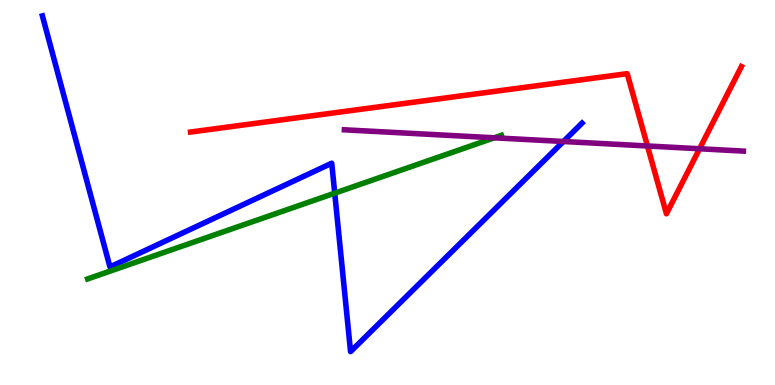[{'lines': ['blue', 'red'], 'intersections': []}, {'lines': ['green', 'red'], 'intersections': []}, {'lines': ['purple', 'red'], 'intersections': [{'x': 8.35, 'y': 6.21}, {'x': 9.03, 'y': 6.14}]}, {'lines': ['blue', 'green'], 'intersections': [{'x': 4.32, 'y': 4.98}]}, {'lines': ['blue', 'purple'], 'intersections': [{'x': 7.27, 'y': 6.32}]}, {'lines': ['green', 'purple'], 'intersections': [{'x': 6.38, 'y': 6.42}]}]